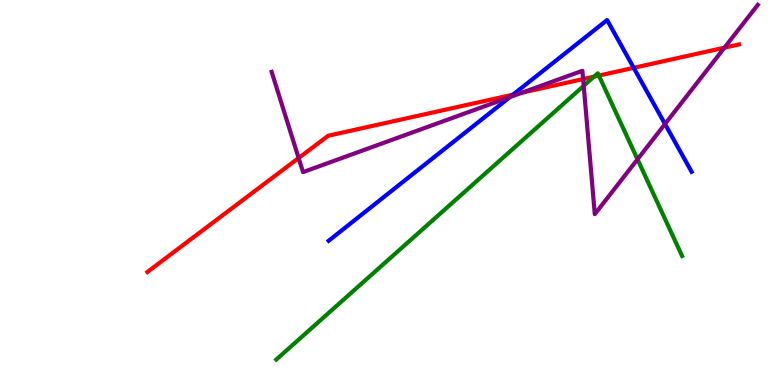[{'lines': ['blue', 'red'], 'intersections': [{'x': 6.62, 'y': 7.54}, {'x': 8.18, 'y': 8.24}]}, {'lines': ['green', 'red'], 'intersections': [{'x': 7.66, 'y': 8.01}, {'x': 7.73, 'y': 8.04}]}, {'lines': ['purple', 'red'], 'intersections': [{'x': 3.85, 'y': 5.9}, {'x': 6.74, 'y': 7.59}, {'x': 7.52, 'y': 7.95}, {'x': 9.35, 'y': 8.76}]}, {'lines': ['blue', 'green'], 'intersections': []}, {'lines': ['blue', 'purple'], 'intersections': [{'x': 6.58, 'y': 7.48}, {'x': 8.58, 'y': 6.78}]}, {'lines': ['green', 'purple'], 'intersections': [{'x': 7.53, 'y': 7.77}, {'x': 8.23, 'y': 5.86}]}]